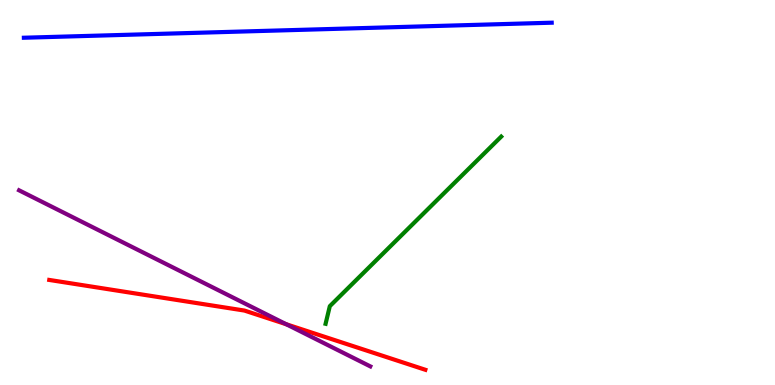[{'lines': ['blue', 'red'], 'intersections': []}, {'lines': ['green', 'red'], 'intersections': []}, {'lines': ['purple', 'red'], 'intersections': [{'x': 3.69, 'y': 1.58}]}, {'lines': ['blue', 'green'], 'intersections': []}, {'lines': ['blue', 'purple'], 'intersections': []}, {'lines': ['green', 'purple'], 'intersections': []}]